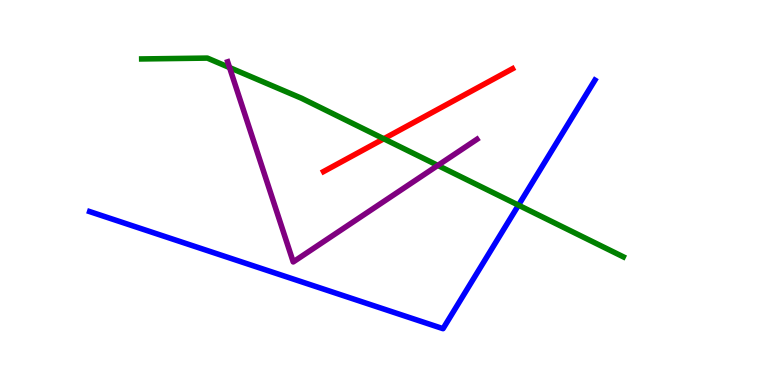[{'lines': ['blue', 'red'], 'intersections': []}, {'lines': ['green', 'red'], 'intersections': [{'x': 4.95, 'y': 6.4}]}, {'lines': ['purple', 'red'], 'intersections': []}, {'lines': ['blue', 'green'], 'intersections': [{'x': 6.69, 'y': 4.67}]}, {'lines': ['blue', 'purple'], 'intersections': []}, {'lines': ['green', 'purple'], 'intersections': [{'x': 2.96, 'y': 8.24}, {'x': 5.65, 'y': 5.7}]}]